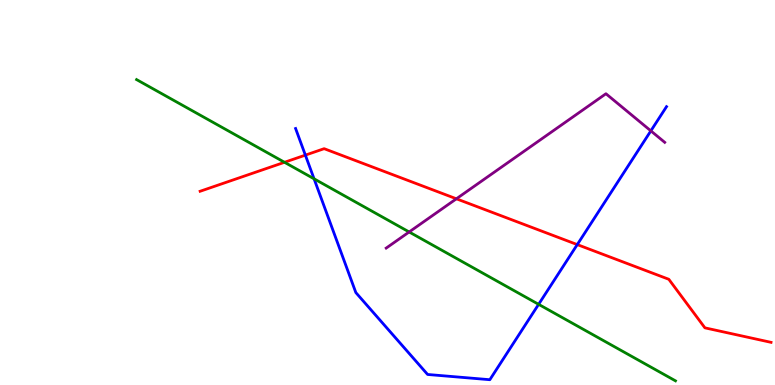[{'lines': ['blue', 'red'], 'intersections': [{'x': 3.94, 'y': 5.97}, {'x': 7.45, 'y': 3.65}]}, {'lines': ['green', 'red'], 'intersections': [{'x': 3.67, 'y': 5.78}]}, {'lines': ['purple', 'red'], 'intersections': [{'x': 5.89, 'y': 4.84}]}, {'lines': ['blue', 'green'], 'intersections': [{'x': 4.05, 'y': 5.36}, {'x': 6.95, 'y': 2.1}]}, {'lines': ['blue', 'purple'], 'intersections': [{'x': 8.4, 'y': 6.6}]}, {'lines': ['green', 'purple'], 'intersections': [{'x': 5.28, 'y': 3.97}]}]